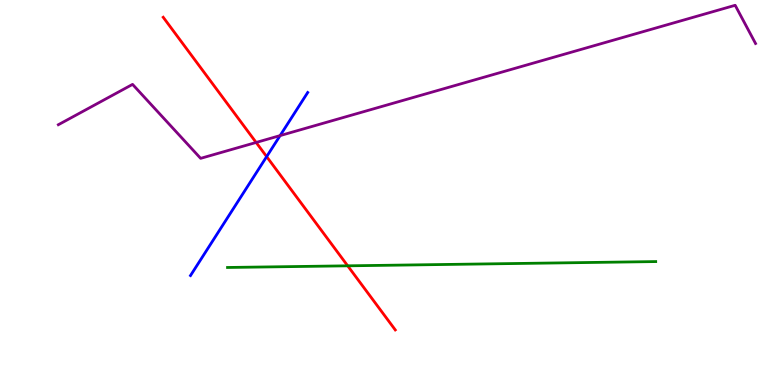[{'lines': ['blue', 'red'], 'intersections': [{'x': 3.44, 'y': 5.93}]}, {'lines': ['green', 'red'], 'intersections': [{'x': 4.49, 'y': 3.1}]}, {'lines': ['purple', 'red'], 'intersections': [{'x': 3.31, 'y': 6.3}]}, {'lines': ['blue', 'green'], 'intersections': []}, {'lines': ['blue', 'purple'], 'intersections': [{'x': 3.61, 'y': 6.48}]}, {'lines': ['green', 'purple'], 'intersections': []}]